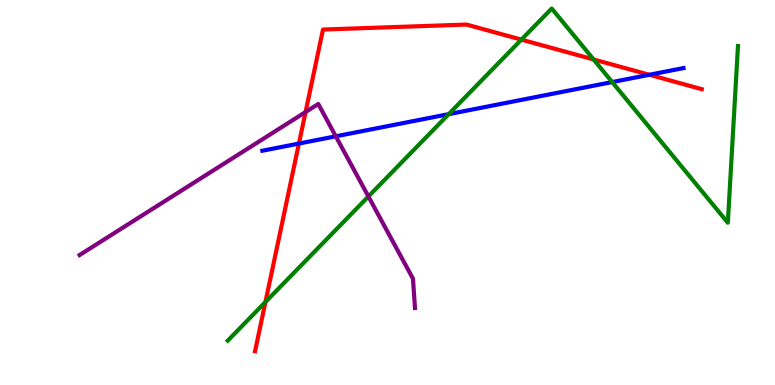[{'lines': ['blue', 'red'], 'intersections': [{'x': 3.86, 'y': 6.27}, {'x': 8.38, 'y': 8.06}]}, {'lines': ['green', 'red'], 'intersections': [{'x': 3.43, 'y': 2.16}, {'x': 6.73, 'y': 8.97}, {'x': 7.66, 'y': 8.46}]}, {'lines': ['purple', 'red'], 'intersections': [{'x': 3.94, 'y': 7.09}]}, {'lines': ['blue', 'green'], 'intersections': [{'x': 5.79, 'y': 7.03}, {'x': 7.9, 'y': 7.87}]}, {'lines': ['blue', 'purple'], 'intersections': [{'x': 4.33, 'y': 6.46}]}, {'lines': ['green', 'purple'], 'intersections': [{'x': 4.75, 'y': 4.9}]}]